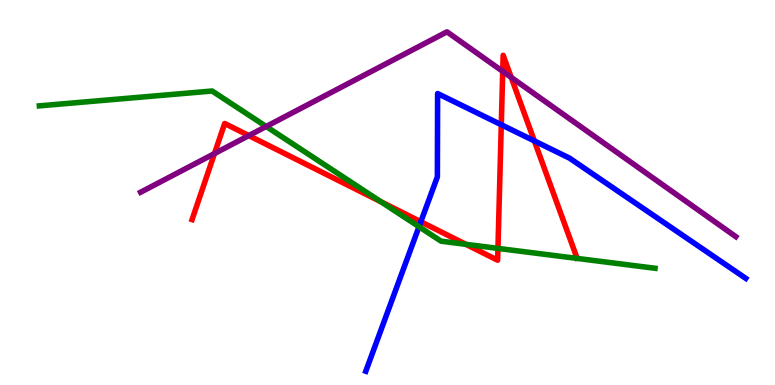[{'lines': ['blue', 'red'], 'intersections': [{'x': 5.43, 'y': 4.24}, {'x': 6.47, 'y': 6.76}, {'x': 6.89, 'y': 6.34}]}, {'lines': ['green', 'red'], 'intersections': [{'x': 4.92, 'y': 4.76}, {'x': 6.01, 'y': 3.65}, {'x': 6.43, 'y': 3.55}]}, {'lines': ['purple', 'red'], 'intersections': [{'x': 2.77, 'y': 6.01}, {'x': 3.21, 'y': 6.48}, {'x': 6.49, 'y': 8.15}, {'x': 6.6, 'y': 7.99}]}, {'lines': ['blue', 'green'], 'intersections': [{'x': 5.41, 'y': 4.11}]}, {'lines': ['blue', 'purple'], 'intersections': []}, {'lines': ['green', 'purple'], 'intersections': [{'x': 3.43, 'y': 6.71}]}]